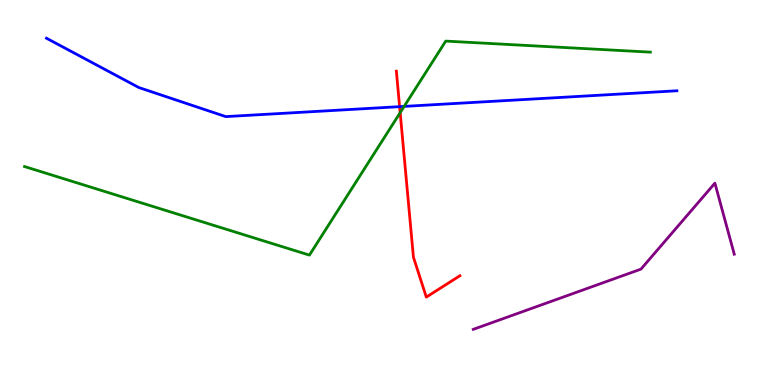[{'lines': ['blue', 'red'], 'intersections': [{'x': 5.16, 'y': 7.23}]}, {'lines': ['green', 'red'], 'intersections': [{'x': 5.16, 'y': 7.07}]}, {'lines': ['purple', 'red'], 'intersections': []}, {'lines': ['blue', 'green'], 'intersections': [{'x': 5.21, 'y': 7.24}]}, {'lines': ['blue', 'purple'], 'intersections': []}, {'lines': ['green', 'purple'], 'intersections': []}]